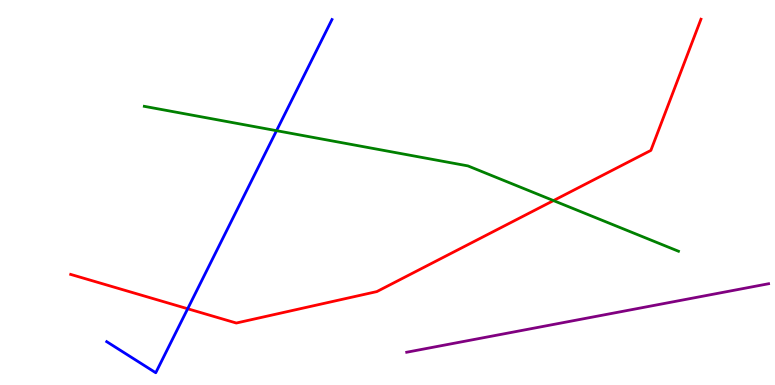[{'lines': ['blue', 'red'], 'intersections': [{'x': 2.42, 'y': 1.98}]}, {'lines': ['green', 'red'], 'intersections': [{'x': 7.14, 'y': 4.79}]}, {'lines': ['purple', 'red'], 'intersections': []}, {'lines': ['blue', 'green'], 'intersections': [{'x': 3.57, 'y': 6.61}]}, {'lines': ['blue', 'purple'], 'intersections': []}, {'lines': ['green', 'purple'], 'intersections': []}]